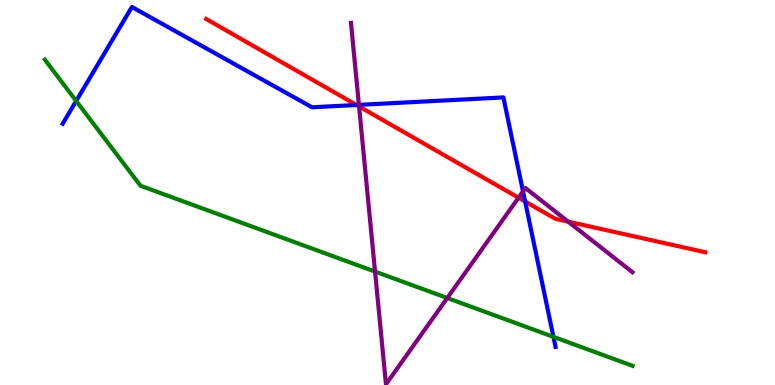[{'lines': ['blue', 'red'], 'intersections': [{'x': 4.6, 'y': 7.27}, {'x': 6.78, 'y': 4.77}]}, {'lines': ['green', 'red'], 'intersections': []}, {'lines': ['purple', 'red'], 'intersections': [{'x': 4.63, 'y': 7.23}, {'x': 6.69, 'y': 4.86}, {'x': 7.33, 'y': 4.24}]}, {'lines': ['blue', 'green'], 'intersections': [{'x': 0.983, 'y': 7.38}, {'x': 7.14, 'y': 1.25}]}, {'lines': ['blue', 'purple'], 'intersections': [{'x': 4.63, 'y': 7.28}, {'x': 6.75, 'y': 5.03}]}, {'lines': ['green', 'purple'], 'intersections': [{'x': 4.84, 'y': 2.95}, {'x': 5.77, 'y': 2.26}]}]